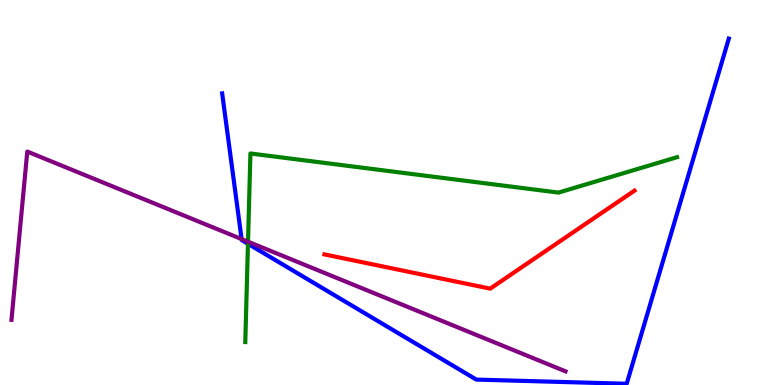[{'lines': ['blue', 'red'], 'intersections': []}, {'lines': ['green', 'red'], 'intersections': []}, {'lines': ['purple', 'red'], 'intersections': []}, {'lines': ['blue', 'green'], 'intersections': [{'x': 3.2, 'y': 3.67}]}, {'lines': ['blue', 'purple'], 'intersections': [{'x': 3.12, 'y': 3.79}]}, {'lines': ['green', 'purple'], 'intersections': [{'x': 3.2, 'y': 3.72}]}]